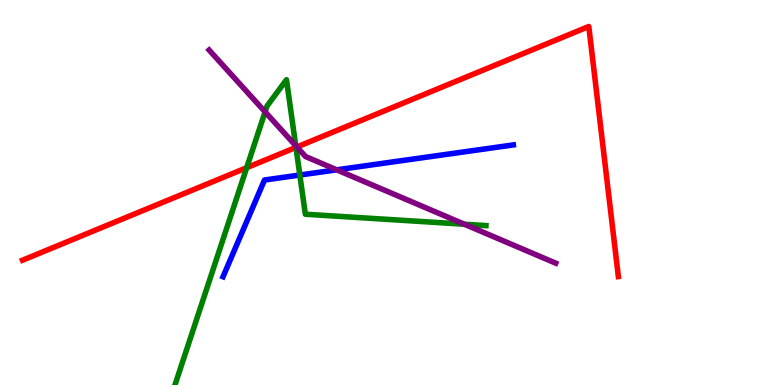[{'lines': ['blue', 'red'], 'intersections': []}, {'lines': ['green', 'red'], 'intersections': [{'x': 3.18, 'y': 5.64}, {'x': 3.82, 'y': 6.17}]}, {'lines': ['purple', 'red'], 'intersections': [{'x': 3.83, 'y': 6.18}]}, {'lines': ['blue', 'green'], 'intersections': [{'x': 3.87, 'y': 5.45}]}, {'lines': ['blue', 'purple'], 'intersections': [{'x': 4.34, 'y': 5.59}]}, {'lines': ['green', 'purple'], 'intersections': [{'x': 3.42, 'y': 7.09}, {'x': 3.82, 'y': 6.22}, {'x': 5.99, 'y': 4.18}]}]